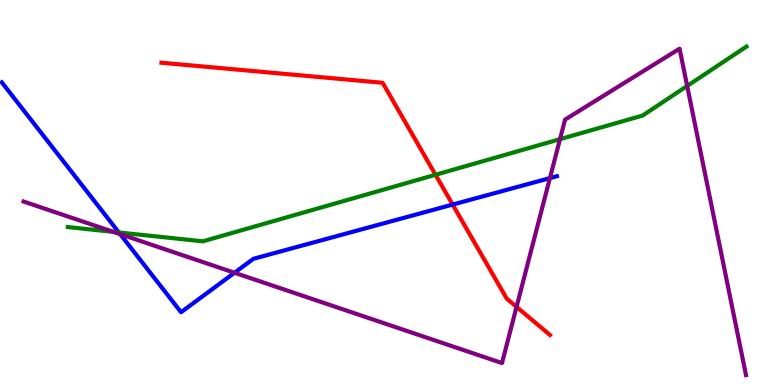[{'lines': ['blue', 'red'], 'intersections': [{'x': 5.84, 'y': 4.69}]}, {'lines': ['green', 'red'], 'intersections': [{'x': 5.62, 'y': 5.46}]}, {'lines': ['purple', 'red'], 'intersections': [{'x': 6.67, 'y': 2.03}]}, {'lines': ['blue', 'green'], 'intersections': [{'x': 1.53, 'y': 3.96}]}, {'lines': ['blue', 'purple'], 'intersections': [{'x': 1.55, 'y': 3.92}, {'x': 3.03, 'y': 2.92}, {'x': 7.1, 'y': 5.37}]}, {'lines': ['green', 'purple'], 'intersections': [{'x': 1.46, 'y': 3.98}, {'x': 7.23, 'y': 6.39}, {'x': 8.87, 'y': 7.77}]}]